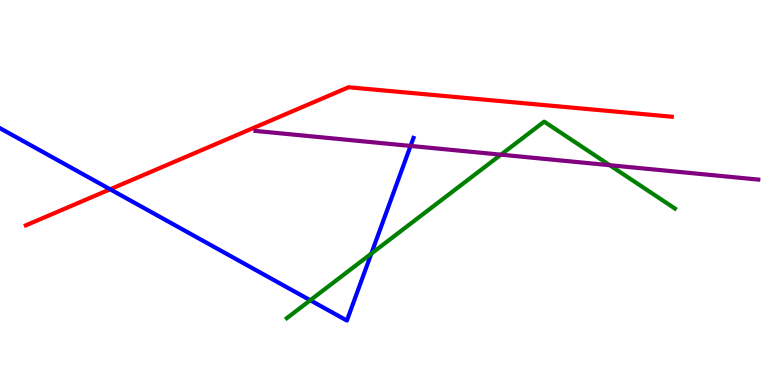[{'lines': ['blue', 'red'], 'intersections': [{'x': 1.42, 'y': 5.08}]}, {'lines': ['green', 'red'], 'intersections': []}, {'lines': ['purple', 'red'], 'intersections': []}, {'lines': ['blue', 'green'], 'intersections': [{'x': 4.0, 'y': 2.2}, {'x': 4.79, 'y': 3.41}]}, {'lines': ['blue', 'purple'], 'intersections': [{'x': 5.3, 'y': 6.21}]}, {'lines': ['green', 'purple'], 'intersections': [{'x': 6.46, 'y': 5.98}, {'x': 7.87, 'y': 5.71}]}]